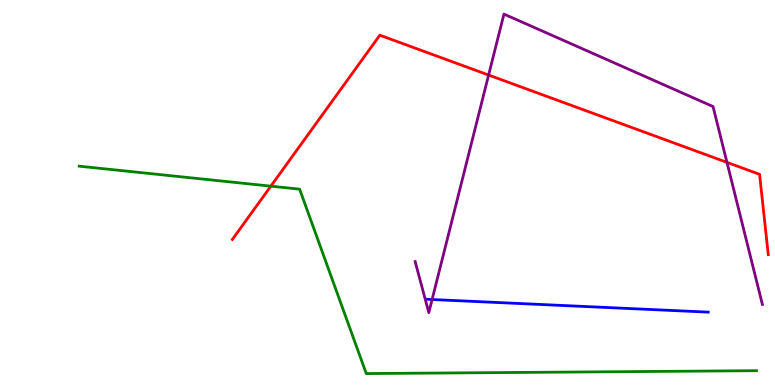[{'lines': ['blue', 'red'], 'intersections': []}, {'lines': ['green', 'red'], 'intersections': [{'x': 3.49, 'y': 5.16}]}, {'lines': ['purple', 'red'], 'intersections': [{'x': 6.3, 'y': 8.05}, {'x': 9.38, 'y': 5.78}]}, {'lines': ['blue', 'green'], 'intersections': []}, {'lines': ['blue', 'purple'], 'intersections': [{'x': 5.58, 'y': 2.22}]}, {'lines': ['green', 'purple'], 'intersections': []}]